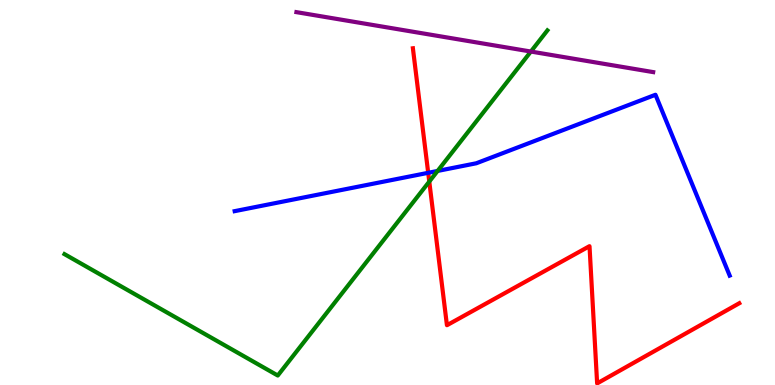[{'lines': ['blue', 'red'], 'intersections': [{'x': 5.53, 'y': 5.51}]}, {'lines': ['green', 'red'], 'intersections': [{'x': 5.54, 'y': 5.28}]}, {'lines': ['purple', 'red'], 'intersections': []}, {'lines': ['blue', 'green'], 'intersections': [{'x': 5.65, 'y': 5.56}]}, {'lines': ['blue', 'purple'], 'intersections': []}, {'lines': ['green', 'purple'], 'intersections': [{'x': 6.85, 'y': 8.66}]}]